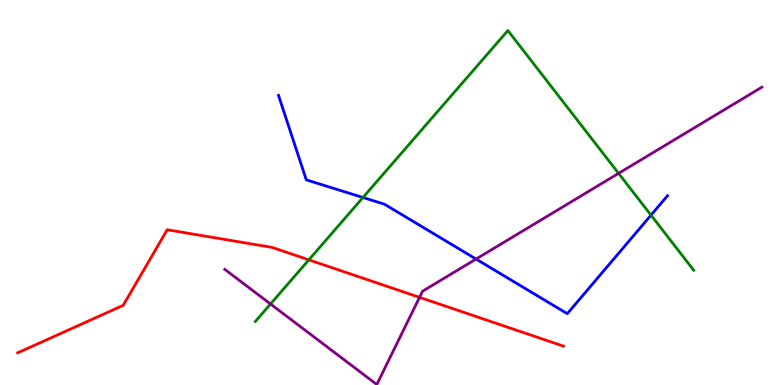[{'lines': ['blue', 'red'], 'intersections': []}, {'lines': ['green', 'red'], 'intersections': [{'x': 3.99, 'y': 3.25}]}, {'lines': ['purple', 'red'], 'intersections': [{'x': 5.41, 'y': 2.28}]}, {'lines': ['blue', 'green'], 'intersections': [{'x': 4.68, 'y': 4.87}, {'x': 8.4, 'y': 4.41}]}, {'lines': ['blue', 'purple'], 'intersections': [{'x': 6.14, 'y': 3.27}]}, {'lines': ['green', 'purple'], 'intersections': [{'x': 3.49, 'y': 2.1}, {'x': 7.98, 'y': 5.5}]}]